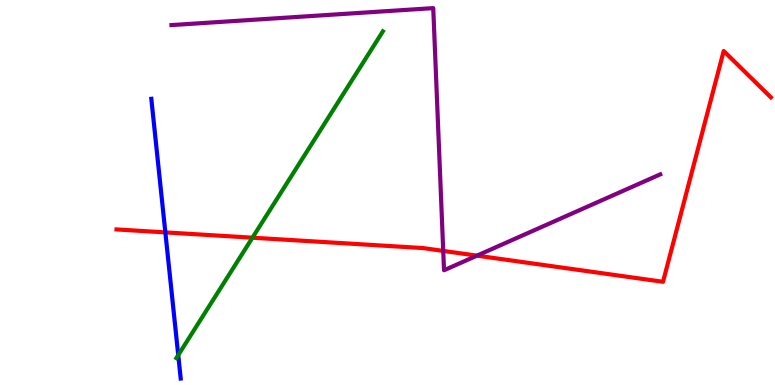[{'lines': ['blue', 'red'], 'intersections': [{'x': 2.13, 'y': 3.96}]}, {'lines': ['green', 'red'], 'intersections': [{'x': 3.26, 'y': 3.83}]}, {'lines': ['purple', 'red'], 'intersections': [{'x': 5.72, 'y': 3.48}, {'x': 6.15, 'y': 3.36}]}, {'lines': ['blue', 'green'], 'intersections': [{'x': 2.3, 'y': 0.776}]}, {'lines': ['blue', 'purple'], 'intersections': []}, {'lines': ['green', 'purple'], 'intersections': []}]